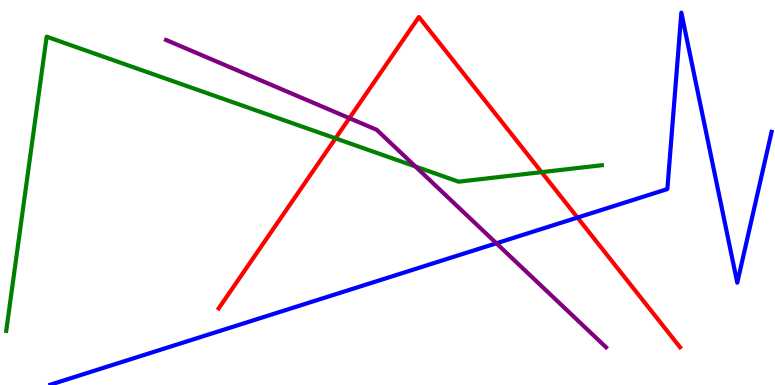[{'lines': ['blue', 'red'], 'intersections': [{'x': 7.45, 'y': 4.35}]}, {'lines': ['green', 'red'], 'intersections': [{'x': 4.33, 'y': 6.41}, {'x': 6.99, 'y': 5.53}]}, {'lines': ['purple', 'red'], 'intersections': [{'x': 4.51, 'y': 6.93}]}, {'lines': ['blue', 'green'], 'intersections': []}, {'lines': ['blue', 'purple'], 'intersections': [{'x': 6.41, 'y': 3.68}]}, {'lines': ['green', 'purple'], 'intersections': [{'x': 5.36, 'y': 5.68}]}]